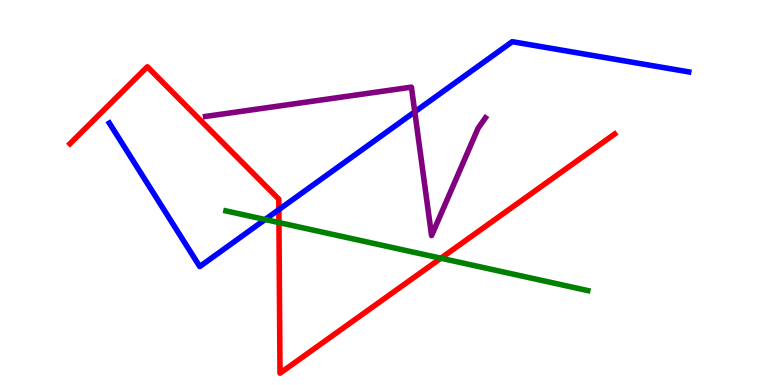[{'lines': ['blue', 'red'], 'intersections': [{'x': 3.6, 'y': 4.56}]}, {'lines': ['green', 'red'], 'intersections': [{'x': 3.6, 'y': 4.22}, {'x': 5.69, 'y': 3.29}]}, {'lines': ['purple', 'red'], 'intersections': []}, {'lines': ['blue', 'green'], 'intersections': [{'x': 3.42, 'y': 4.3}]}, {'lines': ['blue', 'purple'], 'intersections': [{'x': 5.35, 'y': 7.1}]}, {'lines': ['green', 'purple'], 'intersections': []}]